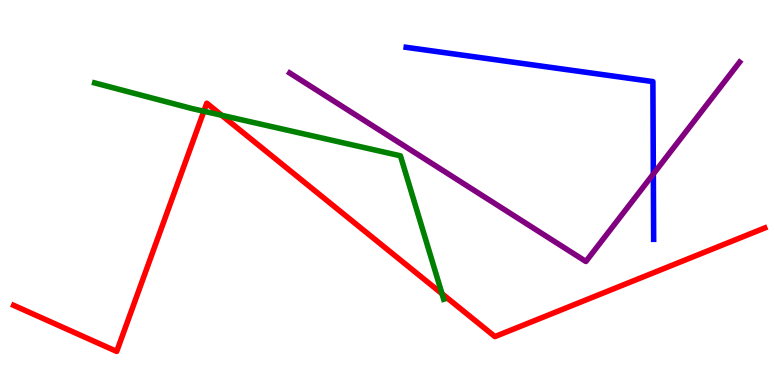[{'lines': ['blue', 'red'], 'intersections': []}, {'lines': ['green', 'red'], 'intersections': [{'x': 2.63, 'y': 7.11}, {'x': 2.86, 'y': 7.01}, {'x': 5.7, 'y': 2.37}]}, {'lines': ['purple', 'red'], 'intersections': []}, {'lines': ['blue', 'green'], 'intersections': []}, {'lines': ['blue', 'purple'], 'intersections': [{'x': 8.43, 'y': 5.48}]}, {'lines': ['green', 'purple'], 'intersections': []}]